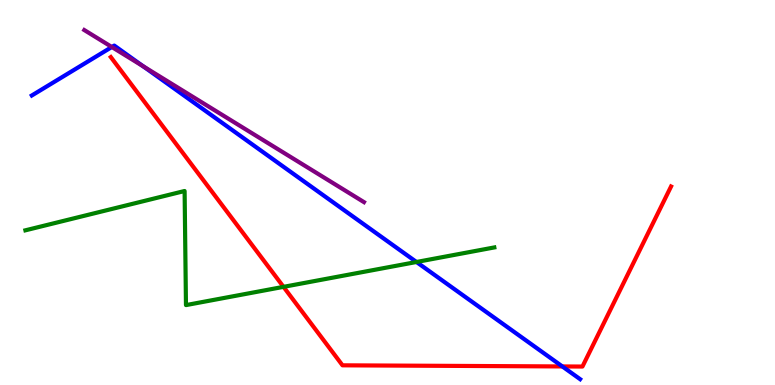[{'lines': ['blue', 'red'], 'intersections': [{'x': 7.26, 'y': 0.482}]}, {'lines': ['green', 'red'], 'intersections': [{'x': 3.66, 'y': 2.55}]}, {'lines': ['purple', 'red'], 'intersections': []}, {'lines': ['blue', 'green'], 'intersections': [{'x': 5.37, 'y': 3.2}]}, {'lines': ['blue', 'purple'], 'intersections': [{'x': 1.44, 'y': 8.78}, {'x': 1.85, 'y': 8.28}]}, {'lines': ['green', 'purple'], 'intersections': []}]